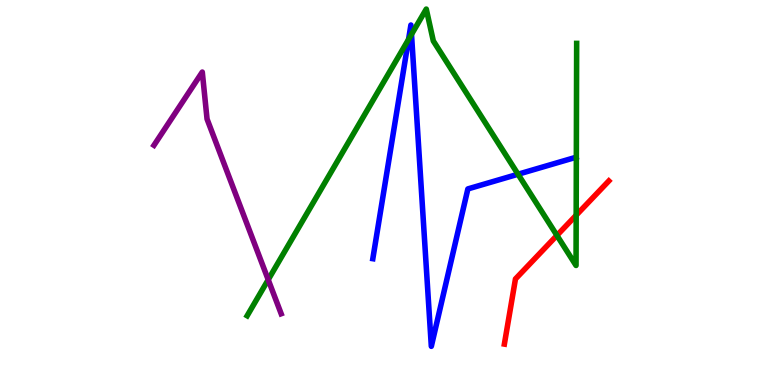[{'lines': ['blue', 'red'], 'intersections': []}, {'lines': ['green', 'red'], 'intersections': [{'x': 7.19, 'y': 3.89}, {'x': 7.43, 'y': 4.41}]}, {'lines': ['purple', 'red'], 'intersections': []}, {'lines': ['blue', 'green'], 'intersections': [{'x': 5.27, 'y': 8.98}, {'x': 5.31, 'y': 9.11}, {'x': 6.68, 'y': 5.47}]}, {'lines': ['blue', 'purple'], 'intersections': []}, {'lines': ['green', 'purple'], 'intersections': [{'x': 3.46, 'y': 2.73}]}]